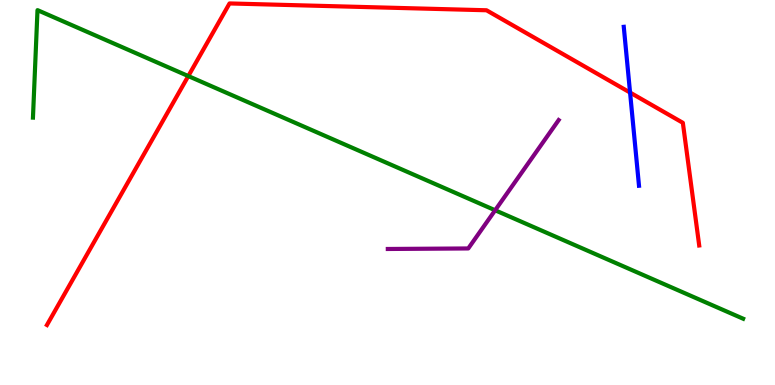[{'lines': ['blue', 'red'], 'intersections': [{'x': 8.13, 'y': 7.6}]}, {'lines': ['green', 'red'], 'intersections': [{'x': 2.43, 'y': 8.02}]}, {'lines': ['purple', 'red'], 'intersections': []}, {'lines': ['blue', 'green'], 'intersections': []}, {'lines': ['blue', 'purple'], 'intersections': []}, {'lines': ['green', 'purple'], 'intersections': [{'x': 6.39, 'y': 4.54}]}]